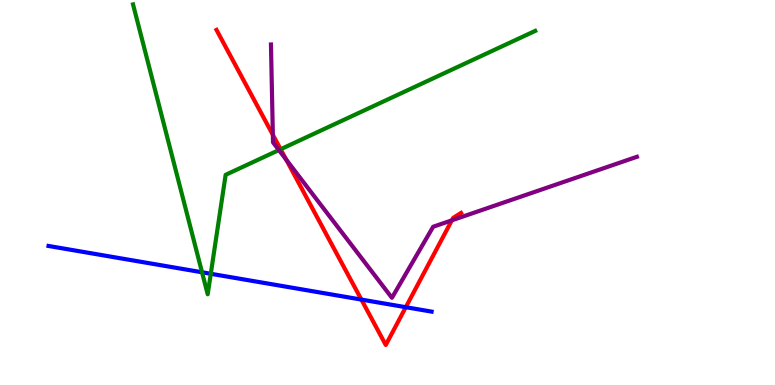[{'lines': ['blue', 'red'], 'intersections': [{'x': 4.66, 'y': 2.22}, {'x': 5.24, 'y': 2.02}]}, {'lines': ['green', 'red'], 'intersections': [{'x': 3.62, 'y': 6.12}]}, {'lines': ['purple', 'red'], 'intersections': [{'x': 3.52, 'y': 6.5}, {'x': 3.69, 'y': 5.85}, {'x': 5.83, 'y': 4.28}]}, {'lines': ['blue', 'green'], 'intersections': [{'x': 2.61, 'y': 2.93}, {'x': 2.72, 'y': 2.89}]}, {'lines': ['blue', 'purple'], 'intersections': []}, {'lines': ['green', 'purple'], 'intersections': [{'x': 3.6, 'y': 6.1}]}]